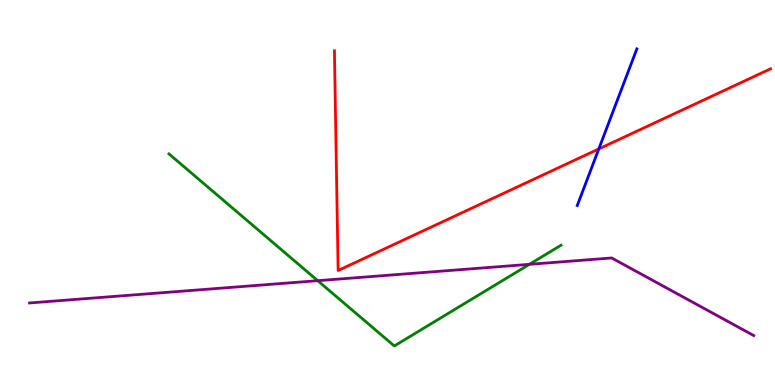[{'lines': ['blue', 'red'], 'intersections': [{'x': 7.73, 'y': 6.13}]}, {'lines': ['green', 'red'], 'intersections': []}, {'lines': ['purple', 'red'], 'intersections': []}, {'lines': ['blue', 'green'], 'intersections': []}, {'lines': ['blue', 'purple'], 'intersections': []}, {'lines': ['green', 'purple'], 'intersections': [{'x': 4.1, 'y': 2.71}, {'x': 6.83, 'y': 3.13}]}]